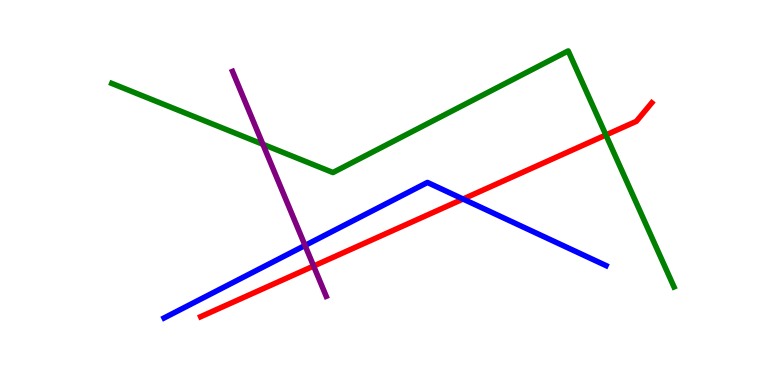[{'lines': ['blue', 'red'], 'intersections': [{'x': 5.97, 'y': 4.83}]}, {'lines': ['green', 'red'], 'intersections': [{'x': 7.82, 'y': 6.49}]}, {'lines': ['purple', 'red'], 'intersections': [{'x': 4.05, 'y': 3.09}]}, {'lines': ['blue', 'green'], 'intersections': []}, {'lines': ['blue', 'purple'], 'intersections': [{'x': 3.94, 'y': 3.62}]}, {'lines': ['green', 'purple'], 'intersections': [{'x': 3.39, 'y': 6.25}]}]